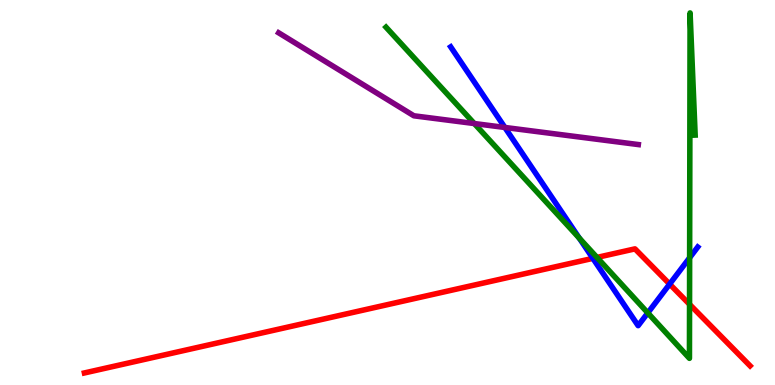[{'lines': ['blue', 'red'], 'intersections': [{'x': 7.65, 'y': 3.29}, {'x': 8.64, 'y': 2.62}]}, {'lines': ['green', 'red'], 'intersections': [{'x': 7.7, 'y': 3.31}, {'x': 8.9, 'y': 2.1}]}, {'lines': ['purple', 'red'], 'intersections': []}, {'lines': ['blue', 'green'], 'intersections': [{'x': 7.47, 'y': 3.82}, {'x': 8.36, 'y': 1.87}, {'x': 8.9, 'y': 3.31}]}, {'lines': ['blue', 'purple'], 'intersections': [{'x': 6.51, 'y': 6.69}]}, {'lines': ['green', 'purple'], 'intersections': [{'x': 6.12, 'y': 6.79}]}]